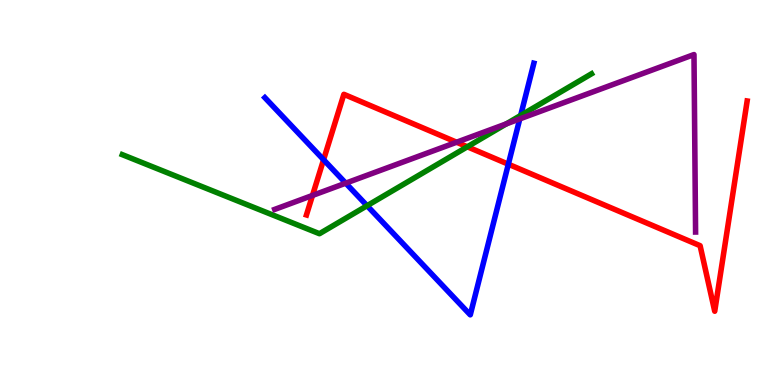[{'lines': ['blue', 'red'], 'intersections': [{'x': 4.18, 'y': 5.85}, {'x': 6.56, 'y': 5.73}]}, {'lines': ['green', 'red'], 'intersections': [{'x': 6.03, 'y': 6.19}]}, {'lines': ['purple', 'red'], 'intersections': [{'x': 4.03, 'y': 4.92}, {'x': 5.89, 'y': 6.31}]}, {'lines': ['blue', 'green'], 'intersections': [{'x': 4.74, 'y': 4.66}, {'x': 6.72, 'y': 7.0}]}, {'lines': ['blue', 'purple'], 'intersections': [{'x': 4.46, 'y': 5.24}, {'x': 6.71, 'y': 6.91}]}, {'lines': ['green', 'purple'], 'intersections': [{'x': 6.53, 'y': 6.78}]}]